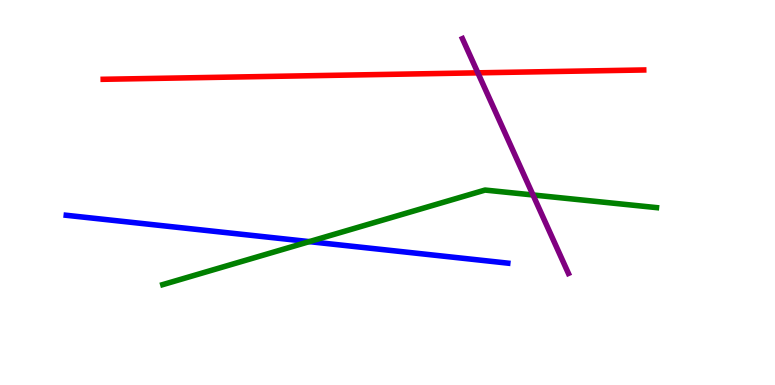[{'lines': ['blue', 'red'], 'intersections': []}, {'lines': ['green', 'red'], 'intersections': []}, {'lines': ['purple', 'red'], 'intersections': [{'x': 6.17, 'y': 8.11}]}, {'lines': ['blue', 'green'], 'intersections': [{'x': 3.99, 'y': 3.72}]}, {'lines': ['blue', 'purple'], 'intersections': []}, {'lines': ['green', 'purple'], 'intersections': [{'x': 6.88, 'y': 4.94}]}]